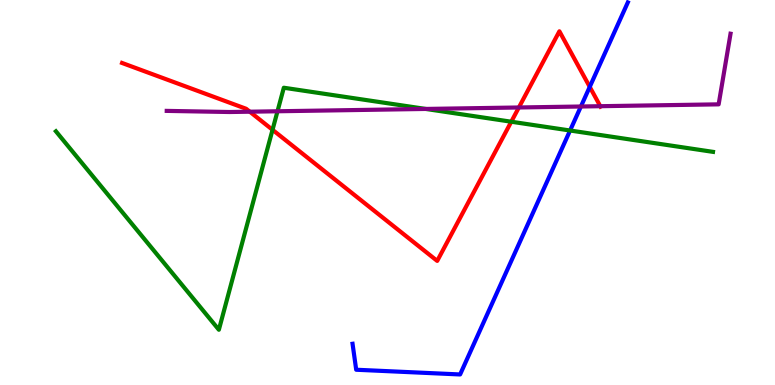[{'lines': ['blue', 'red'], 'intersections': [{'x': 7.61, 'y': 7.74}]}, {'lines': ['green', 'red'], 'intersections': [{'x': 3.52, 'y': 6.63}, {'x': 6.6, 'y': 6.84}]}, {'lines': ['purple', 'red'], 'intersections': [{'x': 3.22, 'y': 7.1}, {'x': 6.69, 'y': 7.21}, {'x': 7.75, 'y': 7.24}]}, {'lines': ['blue', 'green'], 'intersections': [{'x': 7.36, 'y': 6.61}]}, {'lines': ['blue', 'purple'], 'intersections': [{'x': 7.5, 'y': 7.23}]}, {'lines': ['green', 'purple'], 'intersections': [{'x': 3.58, 'y': 7.11}, {'x': 5.49, 'y': 7.17}]}]